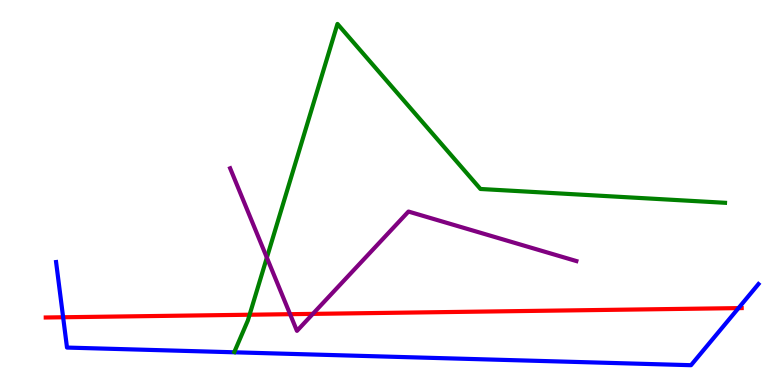[{'lines': ['blue', 'red'], 'intersections': [{'x': 0.815, 'y': 1.76}, {'x': 9.53, 'y': 2.0}]}, {'lines': ['green', 'red'], 'intersections': [{'x': 3.22, 'y': 1.83}]}, {'lines': ['purple', 'red'], 'intersections': [{'x': 3.74, 'y': 1.84}, {'x': 4.04, 'y': 1.85}]}, {'lines': ['blue', 'green'], 'intersections': []}, {'lines': ['blue', 'purple'], 'intersections': []}, {'lines': ['green', 'purple'], 'intersections': [{'x': 3.44, 'y': 3.31}]}]